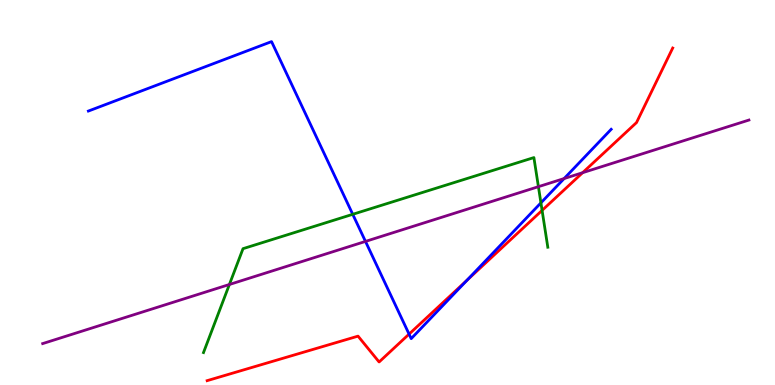[{'lines': ['blue', 'red'], 'intersections': [{'x': 5.28, 'y': 1.32}, {'x': 6.03, 'y': 2.72}]}, {'lines': ['green', 'red'], 'intersections': [{'x': 6.99, 'y': 4.54}]}, {'lines': ['purple', 'red'], 'intersections': [{'x': 7.52, 'y': 5.51}]}, {'lines': ['blue', 'green'], 'intersections': [{'x': 4.55, 'y': 4.43}, {'x': 6.98, 'y': 4.73}]}, {'lines': ['blue', 'purple'], 'intersections': [{'x': 4.72, 'y': 3.73}, {'x': 7.28, 'y': 5.36}]}, {'lines': ['green', 'purple'], 'intersections': [{'x': 2.96, 'y': 2.61}, {'x': 6.95, 'y': 5.15}]}]